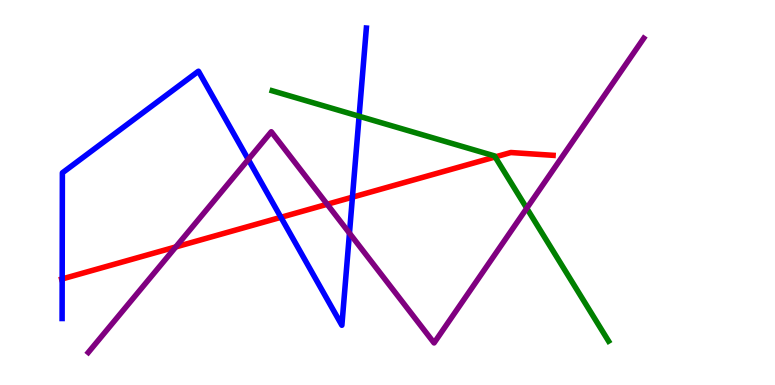[{'lines': ['blue', 'red'], 'intersections': [{'x': 0.802, 'y': 2.75}, {'x': 3.62, 'y': 4.36}, {'x': 4.55, 'y': 4.88}]}, {'lines': ['green', 'red'], 'intersections': [{'x': 6.39, 'y': 5.92}]}, {'lines': ['purple', 'red'], 'intersections': [{'x': 2.27, 'y': 3.59}, {'x': 4.22, 'y': 4.69}]}, {'lines': ['blue', 'green'], 'intersections': [{'x': 4.63, 'y': 6.98}]}, {'lines': ['blue', 'purple'], 'intersections': [{'x': 3.2, 'y': 5.86}, {'x': 4.51, 'y': 3.94}]}, {'lines': ['green', 'purple'], 'intersections': [{'x': 6.8, 'y': 4.59}]}]